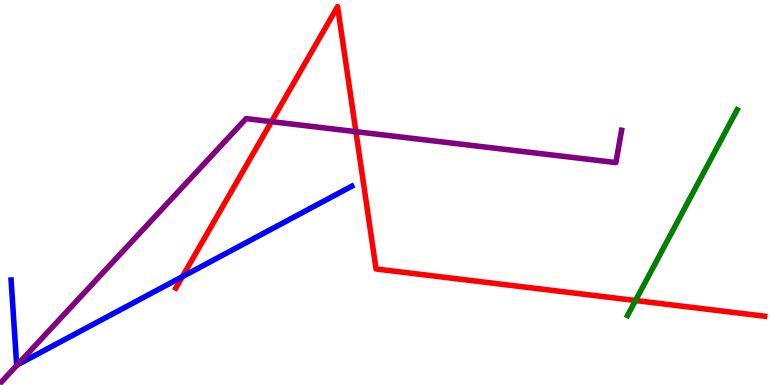[{'lines': ['blue', 'red'], 'intersections': [{'x': 2.35, 'y': 2.81}]}, {'lines': ['green', 'red'], 'intersections': [{'x': 8.2, 'y': 2.19}]}, {'lines': ['purple', 'red'], 'intersections': [{'x': 3.5, 'y': 6.84}, {'x': 4.59, 'y': 6.58}]}, {'lines': ['blue', 'green'], 'intersections': []}, {'lines': ['blue', 'purple'], 'intersections': [{'x': 0.222, 'y': 0.522}]}, {'lines': ['green', 'purple'], 'intersections': []}]